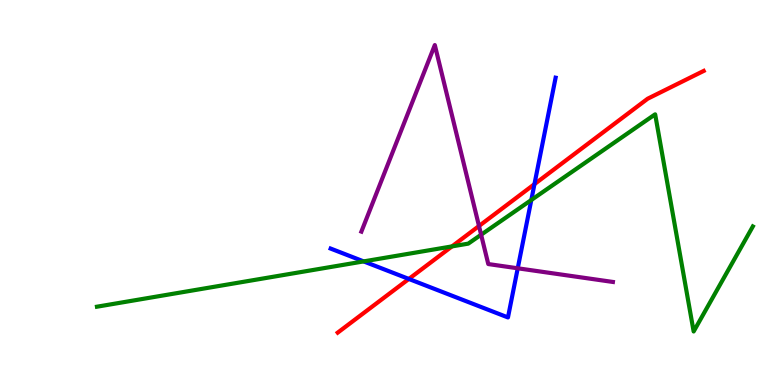[{'lines': ['blue', 'red'], 'intersections': [{'x': 5.28, 'y': 2.75}, {'x': 6.9, 'y': 5.22}]}, {'lines': ['green', 'red'], 'intersections': [{'x': 5.83, 'y': 3.6}]}, {'lines': ['purple', 'red'], 'intersections': [{'x': 6.18, 'y': 4.13}]}, {'lines': ['blue', 'green'], 'intersections': [{'x': 4.69, 'y': 3.21}, {'x': 6.86, 'y': 4.81}]}, {'lines': ['blue', 'purple'], 'intersections': [{'x': 6.68, 'y': 3.03}]}, {'lines': ['green', 'purple'], 'intersections': [{'x': 6.21, 'y': 3.9}]}]